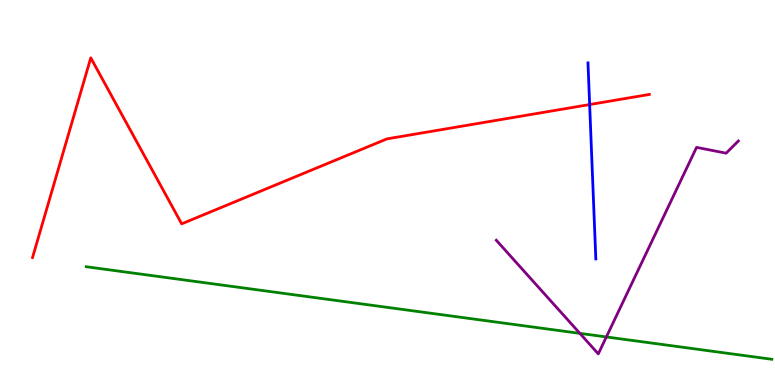[{'lines': ['blue', 'red'], 'intersections': [{'x': 7.61, 'y': 7.28}]}, {'lines': ['green', 'red'], 'intersections': []}, {'lines': ['purple', 'red'], 'intersections': []}, {'lines': ['blue', 'green'], 'intersections': []}, {'lines': ['blue', 'purple'], 'intersections': []}, {'lines': ['green', 'purple'], 'intersections': [{'x': 7.48, 'y': 1.34}, {'x': 7.82, 'y': 1.25}]}]